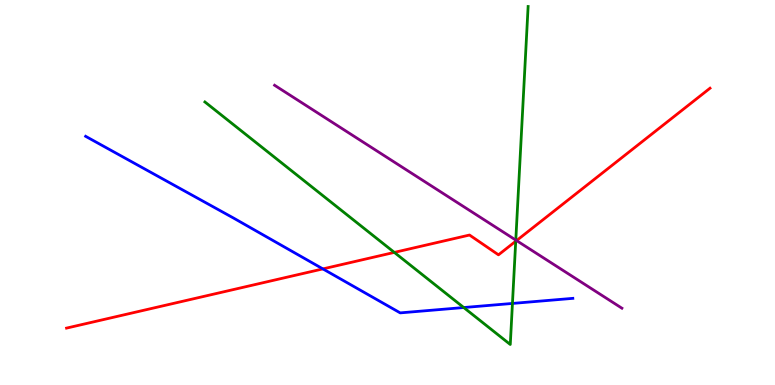[{'lines': ['blue', 'red'], 'intersections': [{'x': 4.17, 'y': 3.02}]}, {'lines': ['green', 'red'], 'intersections': [{'x': 5.09, 'y': 3.44}, {'x': 6.65, 'y': 3.73}]}, {'lines': ['purple', 'red'], 'intersections': [{'x': 6.67, 'y': 3.75}]}, {'lines': ['blue', 'green'], 'intersections': [{'x': 5.98, 'y': 2.01}, {'x': 6.61, 'y': 2.12}]}, {'lines': ['blue', 'purple'], 'intersections': []}, {'lines': ['green', 'purple'], 'intersections': [{'x': 6.66, 'y': 3.76}]}]